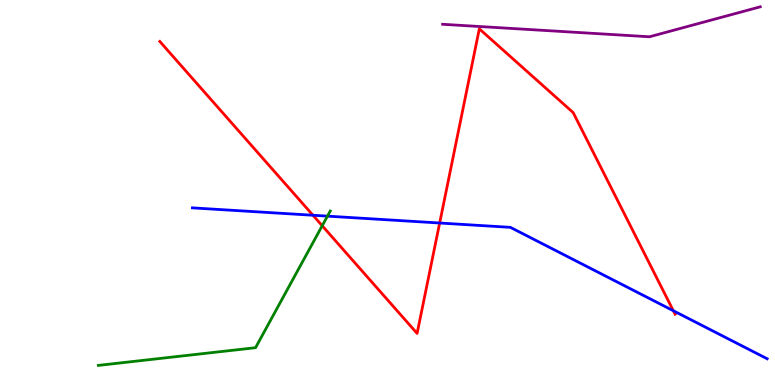[{'lines': ['blue', 'red'], 'intersections': [{'x': 4.04, 'y': 4.41}, {'x': 5.67, 'y': 4.21}, {'x': 8.69, 'y': 1.93}]}, {'lines': ['green', 'red'], 'intersections': [{'x': 4.16, 'y': 4.14}]}, {'lines': ['purple', 'red'], 'intersections': []}, {'lines': ['blue', 'green'], 'intersections': [{'x': 4.23, 'y': 4.39}]}, {'lines': ['blue', 'purple'], 'intersections': []}, {'lines': ['green', 'purple'], 'intersections': []}]